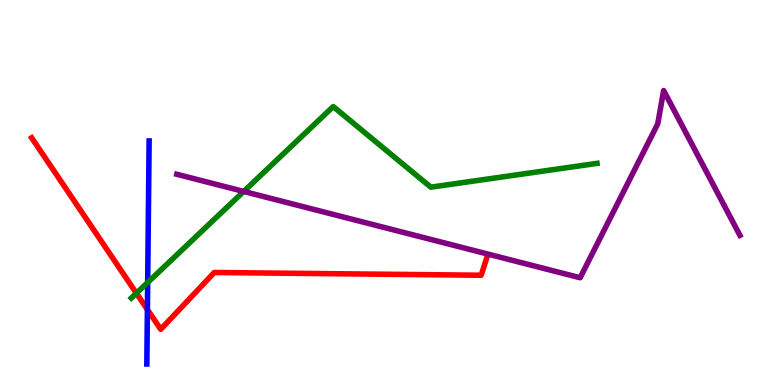[{'lines': ['blue', 'red'], 'intersections': [{'x': 1.9, 'y': 1.96}]}, {'lines': ['green', 'red'], 'intersections': [{'x': 1.76, 'y': 2.38}]}, {'lines': ['purple', 'red'], 'intersections': []}, {'lines': ['blue', 'green'], 'intersections': [{'x': 1.91, 'y': 2.66}]}, {'lines': ['blue', 'purple'], 'intersections': []}, {'lines': ['green', 'purple'], 'intersections': [{'x': 3.14, 'y': 5.03}]}]